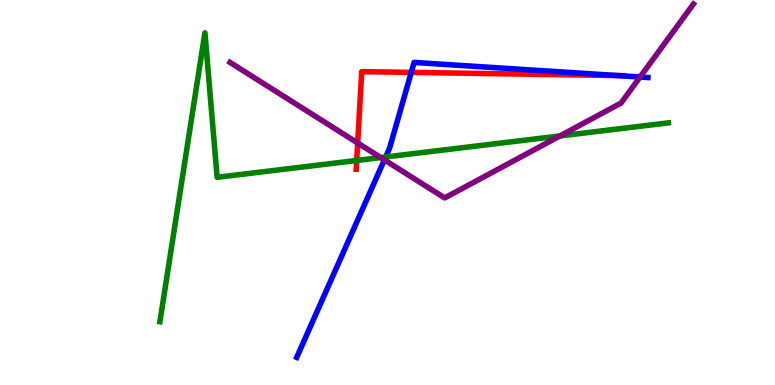[{'lines': ['blue', 'red'], 'intersections': [{'x': 5.31, 'y': 8.12}, {'x': 7.97, 'y': 8.04}]}, {'lines': ['green', 'red'], 'intersections': [{'x': 4.6, 'y': 5.83}]}, {'lines': ['purple', 'red'], 'intersections': [{'x': 4.62, 'y': 6.29}]}, {'lines': ['blue', 'green'], 'intersections': [{'x': 4.98, 'y': 5.92}]}, {'lines': ['blue', 'purple'], 'intersections': [{'x': 4.96, 'y': 5.85}, {'x': 8.26, 'y': 8.0}]}, {'lines': ['green', 'purple'], 'intersections': [{'x': 4.91, 'y': 5.91}, {'x': 7.22, 'y': 6.47}]}]